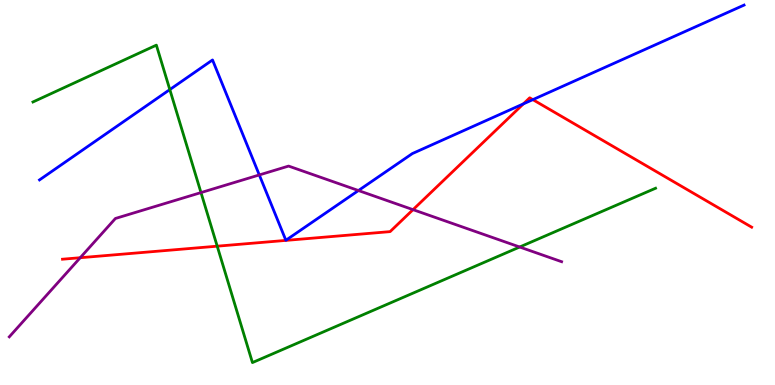[{'lines': ['blue', 'red'], 'intersections': [{'x': 6.75, 'y': 7.3}, {'x': 6.88, 'y': 7.41}]}, {'lines': ['green', 'red'], 'intersections': [{'x': 2.8, 'y': 3.61}]}, {'lines': ['purple', 'red'], 'intersections': [{'x': 1.04, 'y': 3.31}, {'x': 5.33, 'y': 4.55}]}, {'lines': ['blue', 'green'], 'intersections': [{'x': 2.19, 'y': 7.67}]}, {'lines': ['blue', 'purple'], 'intersections': [{'x': 3.35, 'y': 5.46}, {'x': 4.63, 'y': 5.05}]}, {'lines': ['green', 'purple'], 'intersections': [{'x': 2.59, 'y': 5.0}, {'x': 6.71, 'y': 3.58}]}]